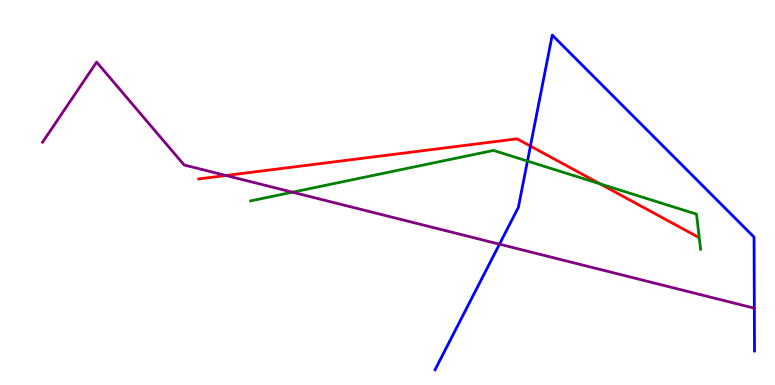[{'lines': ['blue', 'red'], 'intersections': [{'x': 6.84, 'y': 6.21}]}, {'lines': ['green', 'red'], 'intersections': [{'x': 7.74, 'y': 5.22}]}, {'lines': ['purple', 'red'], 'intersections': [{'x': 2.92, 'y': 5.44}]}, {'lines': ['blue', 'green'], 'intersections': [{'x': 6.81, 'y': 5.82}]}, {'lines': ['blue', 'purple'], 'intersections': [{'x': 6.44, 'y': 3.66}]}, {'lines': ['green', 'purple'], 'intersections': [{'x': 3.77, 'y': 5.01}]}]